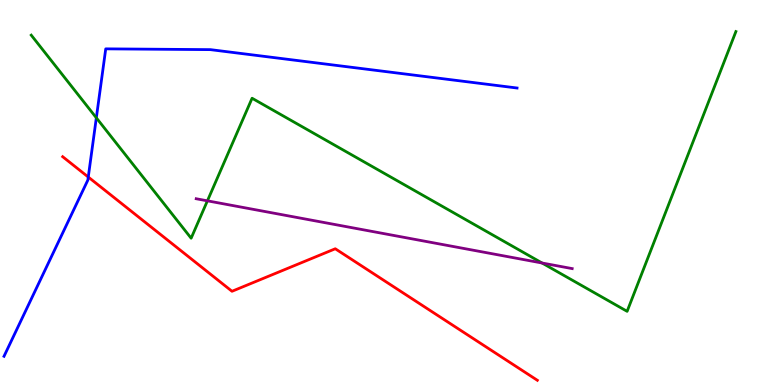[{'lines': ['blue', 'red'], 'intersections': [{'x': 1.14, 'y': 5.4}]}, {'lines': ['green', 'red'], 'intersections': []}, {'lines': ['purple', 'red'], 'intersections': []}, {'lines': ['blue', 'green'], 'intersections': [{'x': 1.24, 'y': 6.94}]}, {'lines': ['blue', 'purple'], 'intersections': []}, {'lines': ['green', 'purple'], 'intersections': [{'x': 2.68, 'y': 4.78}, {'x': 6.99, 'y': 3.17}]}]